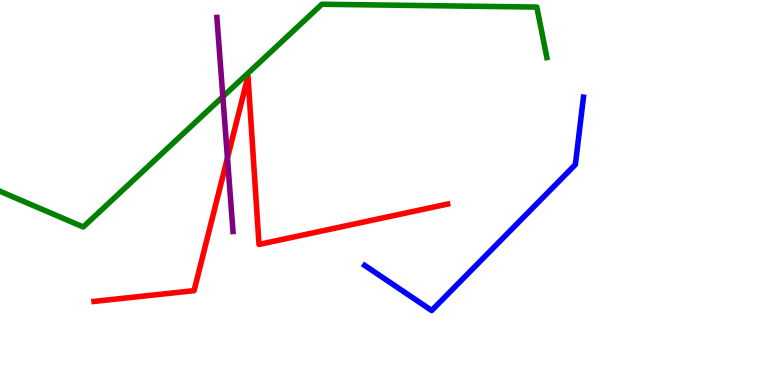[{'lines': ['blue', 'red'], 'intersections': []}, {'lines': ['green', 'red'], 'intersections': []}, {'lines': ['purple', 'red'], 'intersections': [{'x': 2.93, 'y': 5.9}]}, {'lines': ['blue', 'green'], 'intersections': []}, {'lines': ['blue', 'purple'], 'intersections': []}, {'lines': ['green', 'purple'], 'intersections': [{'x': 2.88, 'y': 7.49}]}]